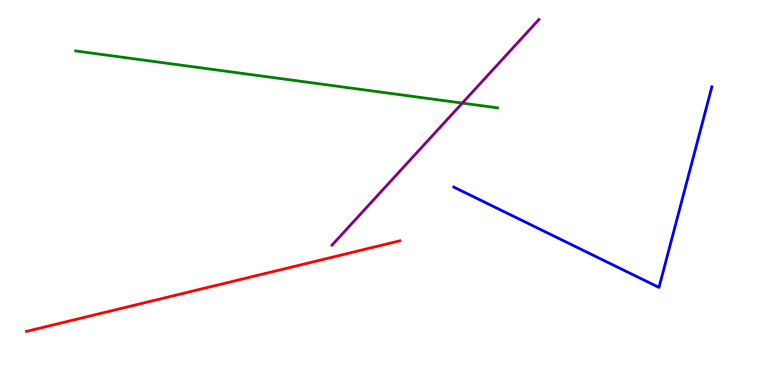[{'lines': ['blue', 'red'], 'intersections': []}, {'lines': ['green', 'red'], 'intersections': []}, {'lines': ['purple', 'red'], 'intersections': []}, {'lines': ['blue', 'green'], 'intersections': []}, {'lines': ['blue', 'purple'], 'intersections': []}, {'lines': ['green', 'purple'], 'intersections': [{'x': 5.97, 'y': 7.32}]}]